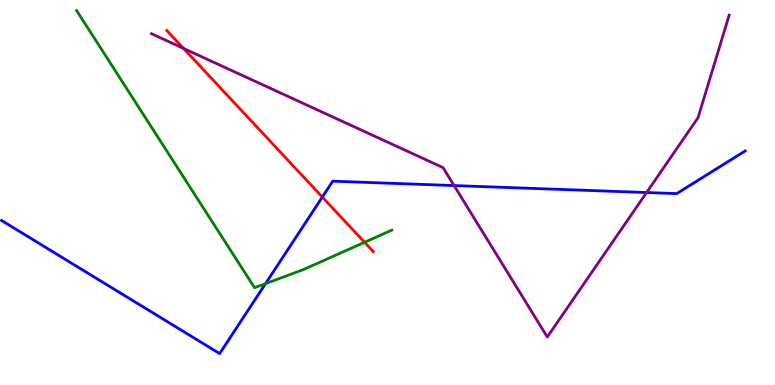[{'lines': ['blue', 'red'], 'intersections': [{'x': 4.16, 'y': 4.88}]}, {'lines': ['green', 'red'], 'intersections': [{'x': 4.7, 'y': 3.71}]}, {'lines': ['purple', 'red'], 'intersections': [{'x': 2.37, 'y': 8.74}]}, {'lines': ['blue', 'green'], 'intersections': [{'x': 3.43, 'y': 2.63}]}, {'lines': ['blue', 'purple'], 'intersections': [{'x': 5.86, 'y': 5.18}, {'x': 8.34, 'y': 5.0}]}, {'lines': ['green', 'purple'], 'intersections': []}]